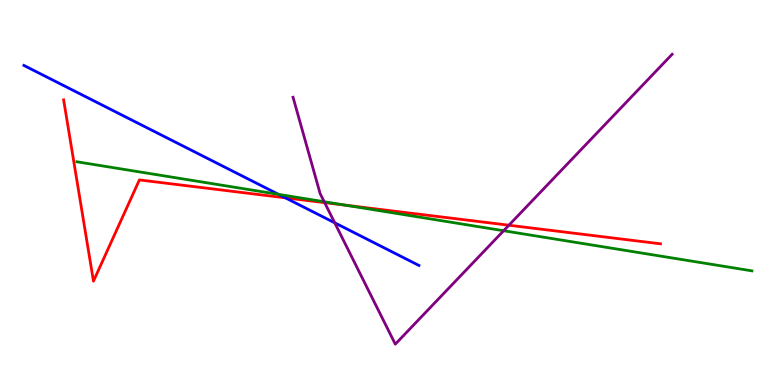[{'lines': ['blue', 'red'], 'intersections': [{'x': 3.68, 'y': 4.86}]}, {'lines': ['green', 'red'], 'intersections': [{'x': 4.46, 'y': 4.67}]}, {'lines': ['purple', 'red'], 'intersections': [{'x': 4.19, 'y': 4.74}, {'x': 6.57, 'y': 4.15}]}, {'lines': ['blue', 'green'], 'intersections': [{'x': 3.59, 'y': 4.95}]}, {'lines': ['blue', 'purple'], 'intersections': [{'x': 4.32, 'y': 4.21}]}, {'lines': ['green', 'purple'], 'intersections': [{'x': 4.18, 'y': 4.76}, {'x': 6.5, 'y': 4.01}]}]